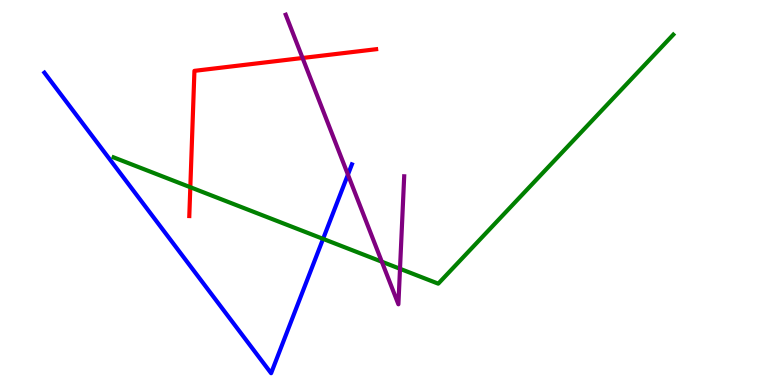[{'lines': ['blue', 'red'], 'intersections': []}, {'lines': ['green', 'red'], 'intersections': [{'x': 2.46, 'y': 5.14}]}, {'lines': ['purple', 'red'], 'intersections': [{'x': 3.9, 'y': 8.49}]}, {'lines': ['blue', 'green'], 'intersections': [{'x': 4.17, 'y': 3.8}]}, {'lines': ['blue', 'purple'], 'intersections': [{'x': 4.49, 'y': 5.46}]}, {'lines': ['green', 'purple'], 'intersections': [{'x': 4.93, 'y': 3.2}, {'x': 5.16, 'y': 3.02}]}]